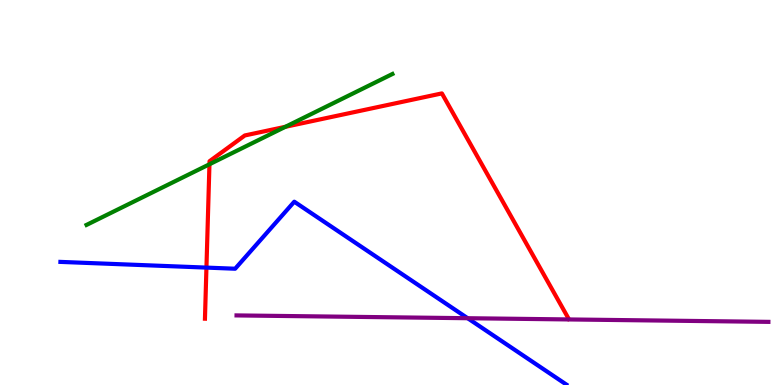[{'lines': ['blue', 'red'], 'intersections': [{'x': 2.66, 'y': 3.05}]}, {'lines': ['green', 'red'], 'intersections': [{'x': 2.7, 'y': 5.73}, {'x': 3.68, 'y': 6.71}]}, {'lines': ['purple', 'red'], 'intersections': []}, {'lines': ['blue', 'green'], 'intersections': []}, {'lines': ['blue', 'purple'], 'intersections': [{'x': 6.03, 'y': 1.73}]}, {'lines': ['green', 'purple'], 'intersections': []}]